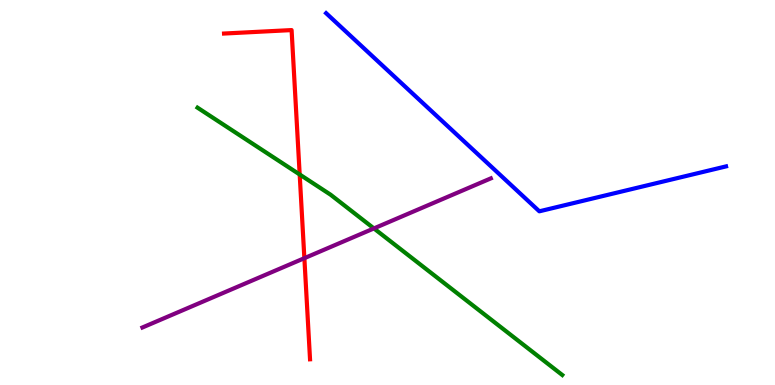[{'lines': ['blue', 'red'], 'intersections': []}, {'lines': ['green', 'red'], 'intersections': [{'x': 3.87, 'y': 5.47}]}, {'lines': ['purple', 'red'], 'intersections': [{'x': 3.93, 'y': 3.29}]}, {'lines': ['blue', 'green'], 'intersections': []}, {'lines': ['blue', 'purple'], 'intersections': []}, {'lines': ['green', 'purple'], 'intersections': [{'x': 4.82, 'y': 4.07}]}]